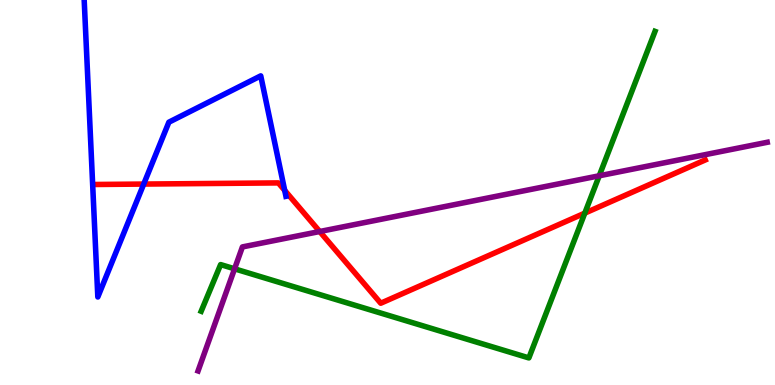[{'lines': ['blue', 'red'], 'intersections': [{'x': 1.85, 'y': 5.22}, {'x': 3.67, 'y': 5.05}]}, {'lines': ['green', 'red'], 'intersections': [{'x': 7.55, 'y': 4.46}]}, {'lines': ['purple', 'red'], 'intersections': [{'x': 4.13, 'y': 3.99}]}, {'lines': ['blue', 'green'], 'intersections': []}, {'lines': ['blue', 'purple'], 'intersections': []}, {'lines': ['green', 'purple'], 'intersections': [{'x': 3.03, 'y': 3.02}, {'x': 7.73, 'y': 5.43}]}]